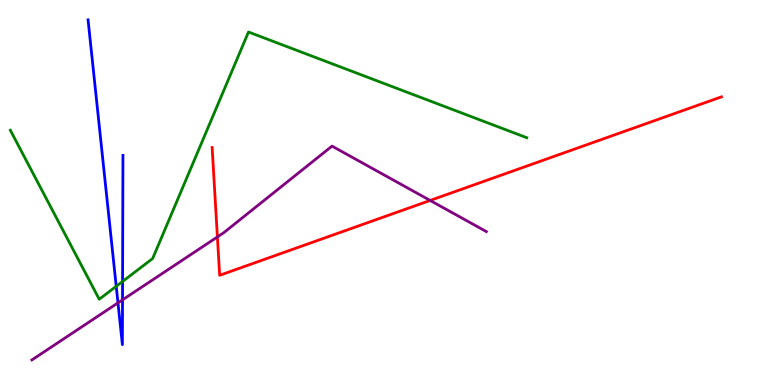[{'lines': ['blue', 'red'], 'intersections': []}, {'lines': ['green', 'red'], 'intersections': []}, {'lines': ['purple', 'red'], 'intersections': [{'x': 2.81, 'y': 3.85}, {'x': 5.55, 'y': 4.79}]}, {'lines': ['blue', 'green'], 'intersections': [{'x': 1.5, 'y': 2.56}, {'x': 1.58, 'y': 2.69}]}, {'lines': ['blue', 'purple'], 'intersections': [{'x': 1.52, 'y': 2.13}, {'x': 1.58, 'y': 2.21}]}, {'lines': ['green', 'purple'], 'intersections': []}]